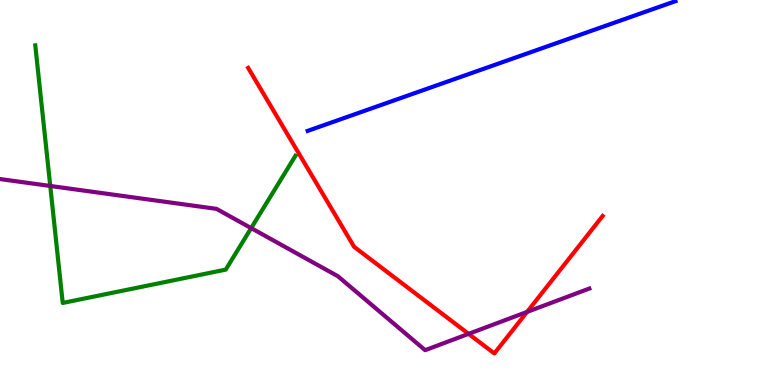[{'lines': ['blue', 'red'], 'intersections': []}, {'lines': ['green', 'red'], 'intersections': []}, {'lines': ['purple', 'red'], 'intersections': [{'x': 6.05, 'y': 1.33}, {'x': 6.8, 'y': 1.9}]}, {'lines': ['blue', 'green'], 'intersections': []}, {'lines': ['blue', 'purple'], 'intersections': []}, {'lines': ['green', 'purple'], 'intersections': [{'x': 0.648, 'y': 5.17}, {'x': 3.24, 'y': 4.08}]}]